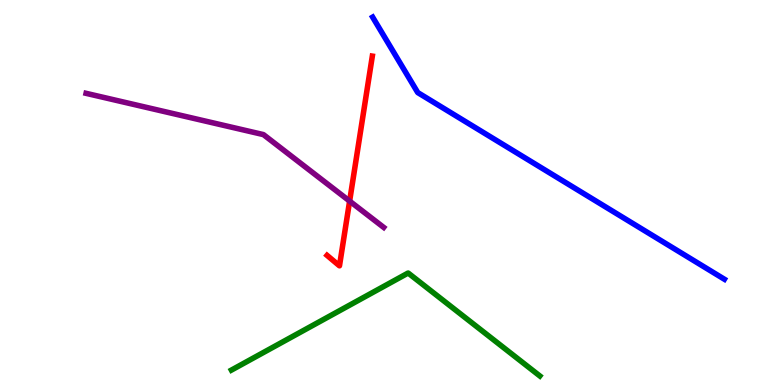[{'lines': ['blue', 'red'], 'intersections': []}, {'lines': ['green', 'red'], 'intersections': []}, {'lines': ['purple', 'red'], 'intersections': [{'x': 4.51, 'y': 4.78}]}, {'lines': ['blue', 'green'], 'intersections': []}, {'lines': ['blue', 'purple'], 'intersections': []}, {'lines': ['green', 'purple'], 'intersections': []}]